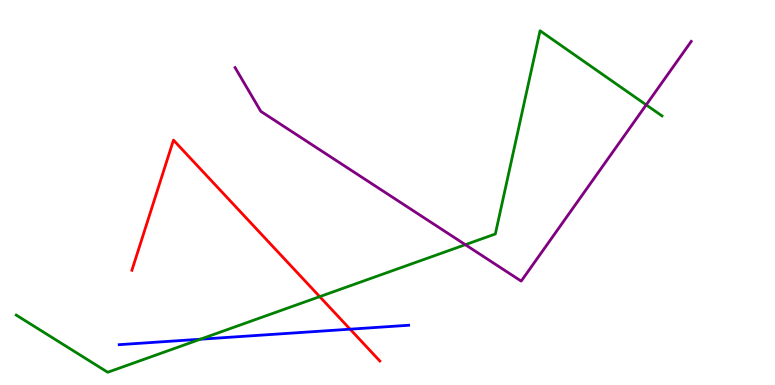[{'lines': ['blue', 'red'], 'intersections': [{'x': 4.52, 'y': 1.45}]}, {'lines': ['green', 'red'], 'intersections': [{'x': 4.13, 'y': 2.3}]}, {'lines': ['purple', 'red'], 'intersections': []}, {'lines': ['blue', 'green'], 'intersections': [{'x': 2.58, 'y': 1.19}]}, {'lines': ['blue', 'purple'], 'intersections': []}, {'lines': ['green', 'purple'], 'intersections': [{'x': 6.0, 'y': 3.64}, {'x': 8.34, 'y': 7.28}]}]